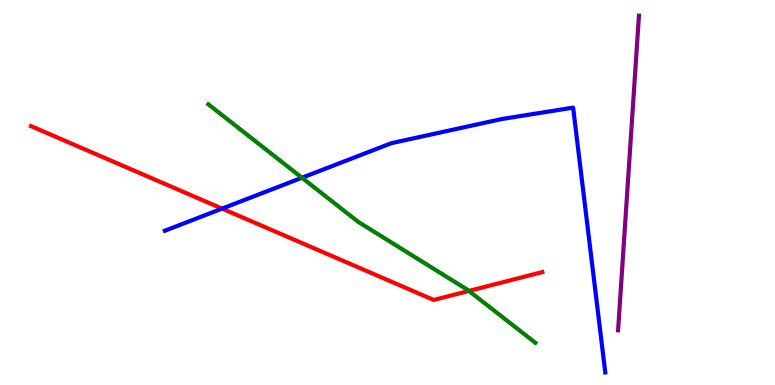[{'lines': ['blue', 'red'], 'intersections': [{'x': 2.87, 'y': 4.58}]}, {'lines': ['green', 'red'], 'intersections': [{'x': 6.05, 'y': 2.44}]}, {'lines': ['purple', 'red'], 'intersections': []}, {'lines': ['blue', 'green'], 'intersections': [{'x': 3.9, 'y': 5.38}]}, {'lines': ['blue', 'purple'], 'intersections': []}, {'lines': ['green', 'purple'], 'intersections': []}]